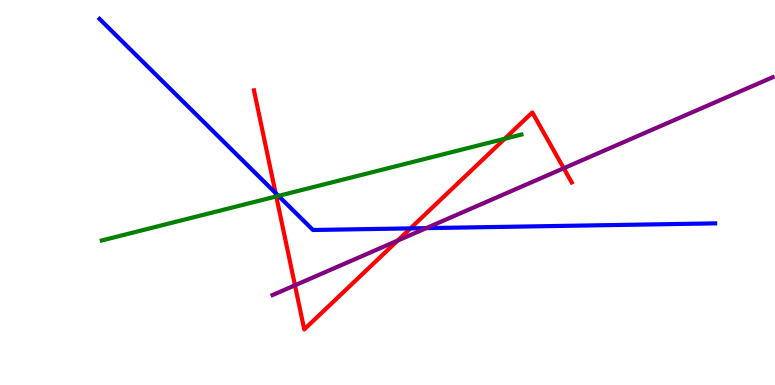[{'lines': ['blue', 'red'], 'intersections': [{'x': 3.56, 'y': 4.99}, {'x': 5.3, 'y': 4.07}]}, {'lines': ['green', 'red'], 'intersections': [{'x': 3.56, 'y': 4.9}, {'x': 6.51, 'y': 6.4}]}, {'lines': ['purple', 'red'], 'intersections': [{'x': 3.81, 'y': 2.59}, {'x': 5.13, 'y': 3.75}, {'x': 7.27, 'y': 5.63}]}, {'lines': ['blue', 'green'], 'intersections': [{'x': 3.59, 'y': 4.91}]}, {'lines': ['blue', 'purple'], 'intersections': [{'x': 5.5, 'y': 4.07}]}, {'lines': ['green', 'purple'], 'intersections': []}]